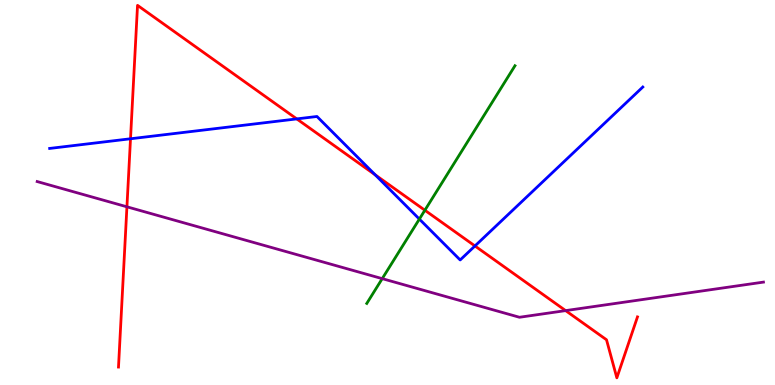[{'lines': ['blue', 'red'], 'intersections': [{'x': 1.68, 'y': 6.4}, {'x': 3.83, 'y': 6.91}, {'x': 4.84, 'y': 5.46}, {'x': 6.13, 'y': 3.61}]}, {'lines': ['green', 'red'], 'intersections': [{'x': 5.48, 'y': 4.54}]}, {'lines': ['purple', 'red'], 'intersections': [{'x': 1.64, 'y': 4.63}, {'x': 7.3, 'y': 1.93}]}, {'lines': ['blue', 'green'], 'intersections': [{'x': 5.41, 'y': 4.31}]}, {'lines': ['blue', 'purple'], 'intersections': []}, {'lines': ['green', 'purple'], 'intersections': [{'x': 4.93, 'y': 2.76}]}]